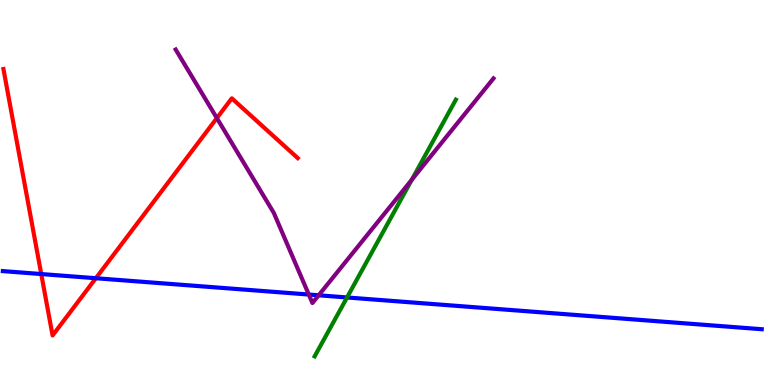[{'lines': ['blue', 'red'], 'intersections': [{'x': 0.532, 'y': 2.88}, {'x': 1.24, 'y': 2.77}]}, {'lines': ['green', 'red'], 'intersections': []}, {'lines': ['purple', 'red'], 'intersections': [{'x': 2.8, 'y': 6.93}]}, {'lines': ['blue', 'green'], 'intersections': [{'x': 4.48, 'y': 2.27}]}, {'lines': ['blue', 'purple'], 'intersections': [{'x': 3.98, 'y': 2.35}, {'x': 4.11, 'y': 2.33}]}, {'lines': ['green', 'purple'], 'intersections': [{'x': 5.31, 'y': 5.33}]}]